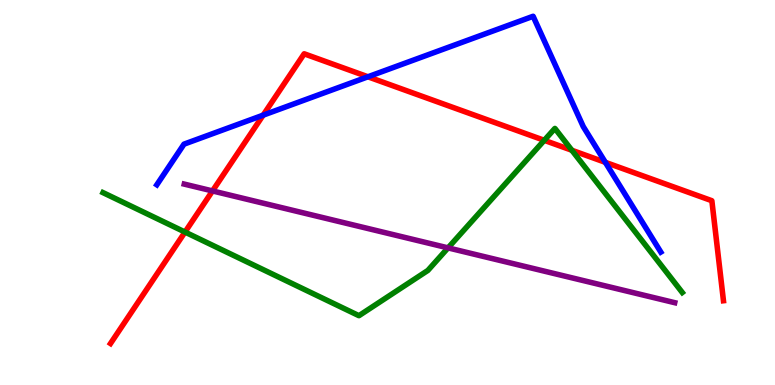[{'lines': ['blue', 'red'], 'intersections': [{'x': 3.4, 'y': 7.01}, {'x': 4.75, 'y': 8.01}, {'x': 7.81, 'y': 5.78}]}, {'lines': ['green', 'red'], 'intersections': [{'x': 2.39, 'y': 3.97}, {'x': 7.02, 'y': 6.36}, {'x': 7.38, 'y': 6.1}]}, {'lines': ['purple', 'red'], 'intersections': [{'x': 2.74, 'y': 5.04}]}, {'lines': ['blue', 'green'], 'intersections': []}, {'lines': ['blue', 'purple'], 'intersections': []}, {'lines': ['green', 'purple'], 'intersections': [{'x': 5.78, 'y': 3.56}]}]